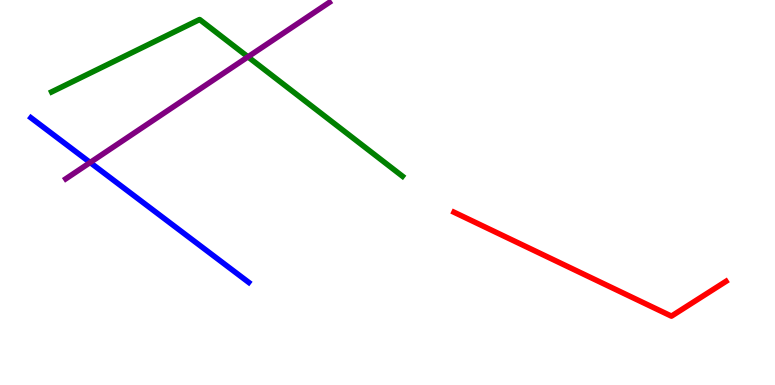[{'lines': ['blue', 'red'], 'intersections': []}, {'lines': ['green', 'red'], 'intersections': []}, {'lines': ['purple', 'red'], 'intersections': []}, {'lines': ['blue', 'green'], 'intersections': []}, {'lines': ['blue', 'purple'], 'intersections': [{'x': 1.16, 'y': 5.78}]}, {'lines': ['green', 'purple'], 'intersections': [{'x': 3.2, 'y': 8.52}]}]